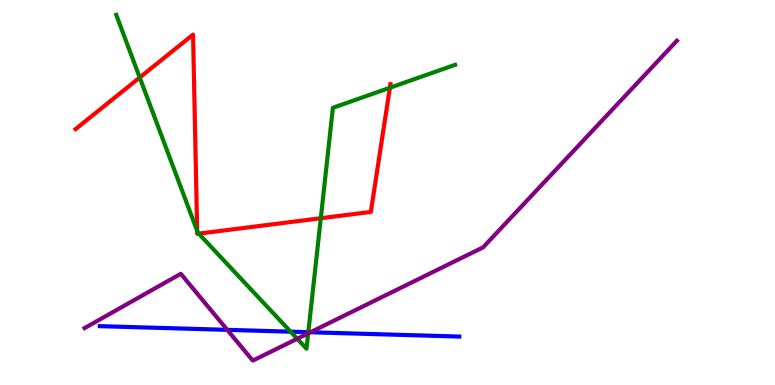[{'lines': ['blue', 'red'], 'intersections': []}, {'lines': ['green', 'red'], 'intersections': [{'x': 1.8, 'y': 7.99}, {'x': 2.54, 'y': 4.0}, {'x': 2.56, 'y': 3.93}, {'x': 4.14, 'y': 4.33}, {'x': 5.03, 'y': 7.72}]}, {'lines': ['purple', 'red'], 'intersections': []}, {'lines': ['blue', 'green'], 'intersections': [{'x': 3.75, 'y': 1.38}, {'x': 3.98, 'y': 1.37}]}, {'lines': ['blue', 'purple'], 'intersections': [{'x': 2.93, 'y': 1.43}, {'x': 4.01, 'y': 1.37}]}, {'lines': ['green', 'purple'], 'intersections': [{'x': 3.84, 'y': 1.2}, {'x': 3.98, 'y': 1.34}]}]